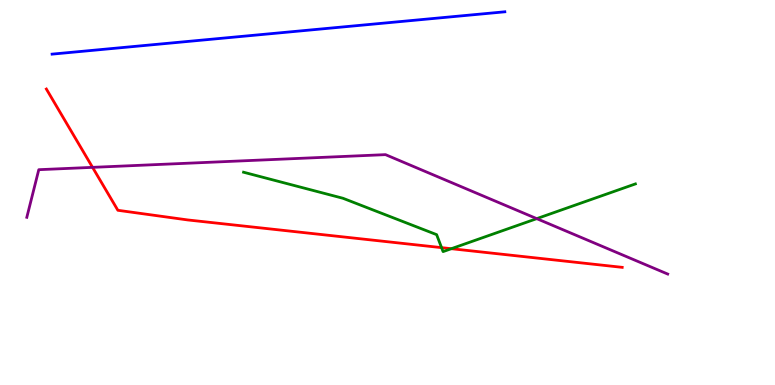[{'lines': ['blue', 'red'], 'intersections': []}, {'lines': ['green', 'red'], 'intersections': [{'x': 5.7, 'y': 3.57}, {'x': 5.82, 'y': 3.54}]}, {'lines': ['purple', 'red'], 'intersections': [{'x': 1.19, 'y': 5.65}]}, {'lines': ['blue', 'green'], 'intersections': []}, {'lines': ['blue', 'purple'], 'intersections': []}, {'lines': ['green', 'purple'], 'intersections': [{'x': 6.93, 'y': 4.32}]}]